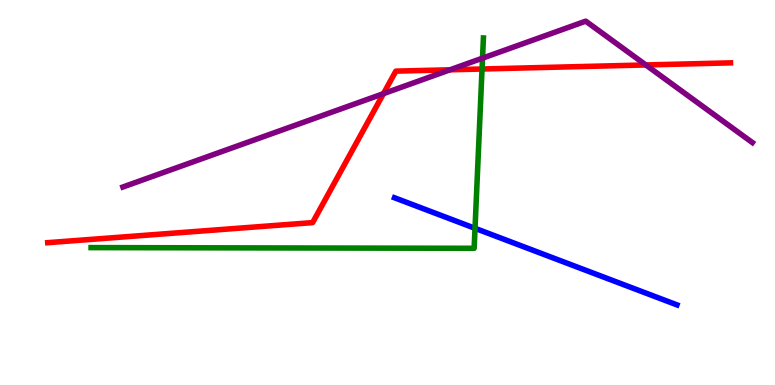[{'lines': ['blue', 'red'], 'intersections': []}, {'lines': ['green', 'red'], 'intersections': [{'x': 6.22, 'y': 8.21}]}, {'lines': ['purple', 'red'], 'intersections': [{'x': 4.95, 'y': 7.57}, {'x': 5.81, 'y': 8.19}, {'x': 8.33, 'y': 8.31}]}, {'lines': ['blue', 'green'], 'intersections': [{'x': 6.13, 'y': 4.07}]}, {'lines': ['blue', 'purple'], 'intersections': []}, {'lines': ['green', 'purple'], 'intersections': [{'x': 6.23, 'y': 8.49}]}]